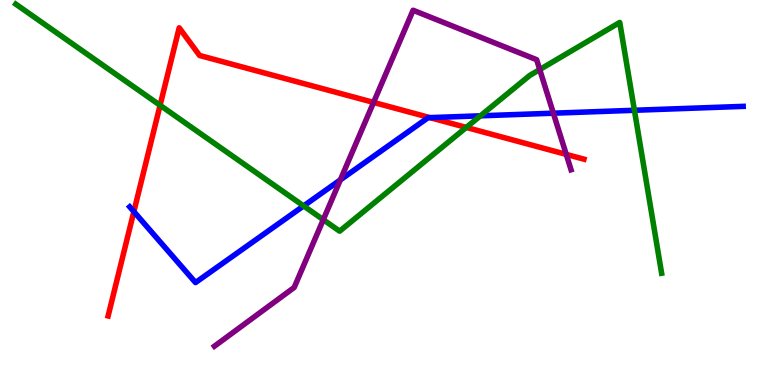[{'lines': ['blue', 'red'], 'intersections': [{'x': 1.73, 'y': 4.5}, {'x': 5.55, 'y': 6.94}]}, {'lines': ['green', 'red'], 'intersections': [{'x': 2.07, 'y': 7.27}, {'x': 6.02, 'y': 6.69}]}, {'lines': ['purple', 'red'], 'intersections': [{'x': 4.82, 'y': 7.34}, {'x': 7.31, 'y': 5.99}]}, {'lines': ['blue', 'green'], 'intersections': [{'x': 3.92, 'y': 4.65}, {'x': 6.2, 'y': 6.99}, {'x': 8.19, 'y': 7.14}]}, {'lines': ['blue', 'purple'], 'intersections': [{'x': 4.39, 'y': 5.33}, {'x': 7.14, 'y': 7.06}]}, {'lines': ['green', 'purple'], 'intersections': [{'x': 4.17, 'y': 4.29}, {'x': 6.96, 'y': 8.19}]}]